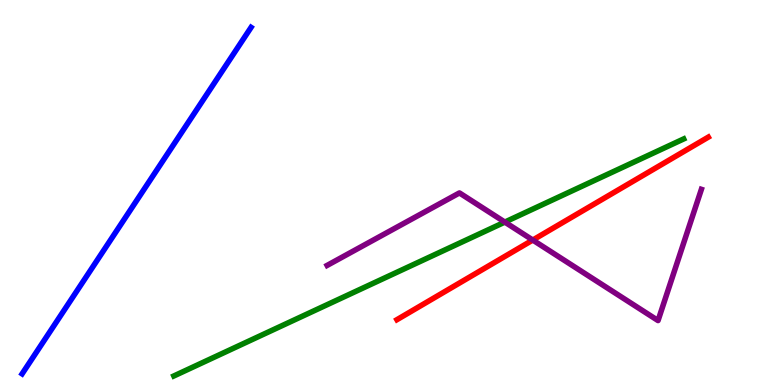[{'lines': ['blue', 'red'], 'intersections': []}, {'lines': ['green', 'red'], 'intersections': []}, {'lines': ['purple', 'red'], 'intersections': [{'x': 6.87, 'y': 3.76}]}, {'lines': ['blue', 'green'], 'intersections': []}, {'lines': ['blue', 'purple'], 'intersections': []}, {'lines': ['green', 'purple'], 'intersections': [{'x': 6.51, 'y': 4.23}]}]